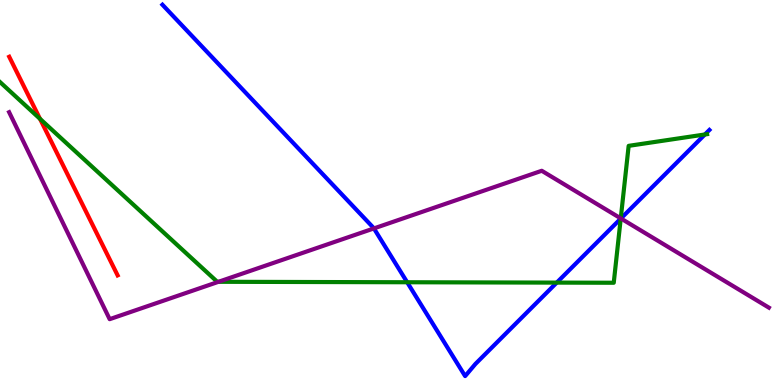[{'lines': ['blue', 'red'], 'intersections': []}, {'lines': ['green', 'red'], 'intersections': [{'x': 0.516, 'y': 6.91}]}, {'lines': ['purple', 'red'], 'intersections': []}, {'lines': ['blue', 'green'], 'intersections': [{'x': 5.25, 'y': 2.67}, {'x': 7.18, 'y': 2.66}, {'x': 8.01, 'y': 4.32}, {'x': 9.1, 'y': 6.51}]}, {'lines': ['blue', 'purple'], 'intersections': [{'x': 4.82, 'y': 4.07}, {'x': 8.01, 'y': 4.33}]}, {'lines': ['green', 'purple'], 'intersections': [{'x': 2.82, 'y': 2.68}, {'x': 8.01, 'y': 4.33}]}]